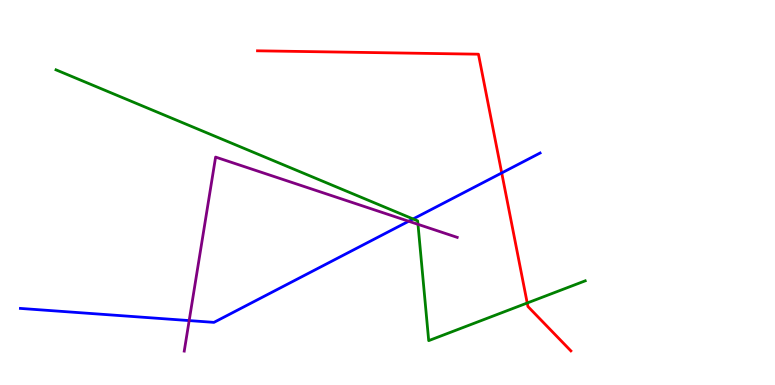[{'lines': ['blue', 'red'], 'intersections': [{'x': 6.47, 'y': 5.51}]}, {'lines': ['green', 'red'], 'intersections': [{'x': 6.8, 'y': 2.13}]}, {'lines': ['purple', 'red'], 'intersections': []}, {'lines': ['blue', 'green'], 'intersections': [{'x': 5.33, 'y': 4.31}]}, {'lines': ['blue', 'purple'], 'intersections': [{'x': 2.44, 'y': 1.67}, {'x': 5.27, 'y': 4.25}]}, {'lines': ['green', 'purple'], 'intersections': [{'x': 5.39, 'y': 4.17}]}]